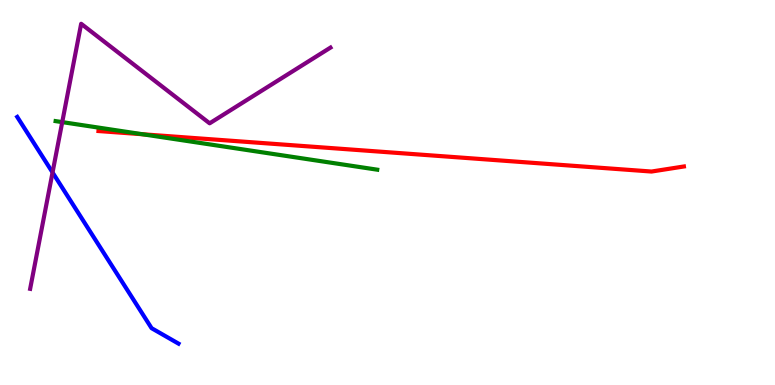[{'lines': ['blue', 'red'], 'intersections': []}, {'lines': ['green', 'red'], 'intersections': [{'x': 1.84, 'y': 6.51}]}, {'lines': ['purple', 'red'], 'intersections': []}, {'lines': ['blue', 'green'], 'intersections': []}, {'lines': ['blue', 'purple'], 'intersections': [{'x': 0.678, 'y': 5.52}]}, {'lines': ['green', 'purple'], 'intersections': [{'x': 0.803, 'y': 6.83}]}]